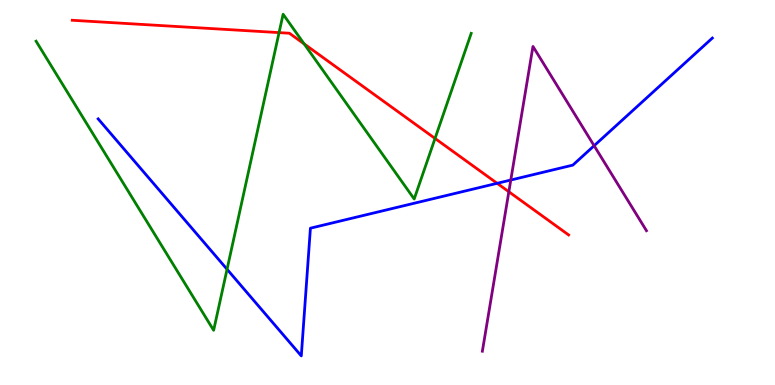[{'lines': ['blue', 'red'], 'intersections': [{'x': 6.41, 'y': 5.24}]}, {'lines': ['green', 'red'], 'intersections': [{'x': 3.6, 'y': 9.15}, {'x': 3.92, 'y': 8.86}, {'x': 5.61, 'y': 6.4}]}, {'lines': ['purple', 'red'], 'intersections': [{'x': 6.57, 'y': 5.02}]}, {'lines': ['blue', 'green'], 'intersections': [{'x': 2.93, 'y': 3.01}]}, {'lines': ['blue', 'purple'], 'intersections': [{'x': 6.59, 'y': 5.32}, {'x': 7.67, 'y': 6.22}]}, {'lines': ['green', 'purple'], 'intersections': []}]